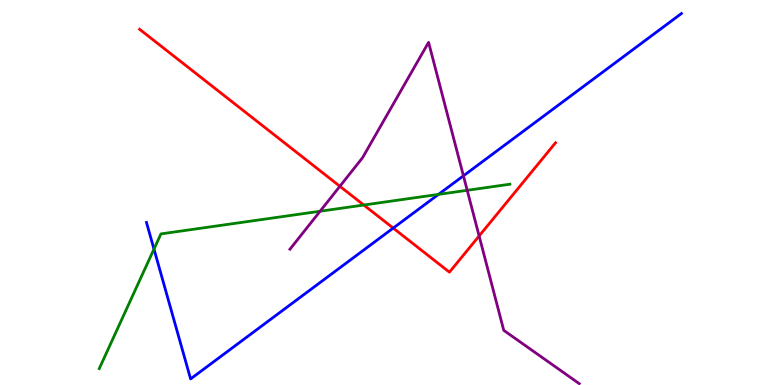[{'lines': ['blue', 'red'], 'intersections': [{'x': 5.07, 'y': 4.08}]}, {'lines': ['green', 'red'], 'intersections': [{'x': 4.69, 'y': 4.67}]}, {'lines': ['purple', 'red'], 'intersections': [{'x': 4.39, 'y': 5.16}, {'x': 6.18, 'y': 3.87}]}, {'lines': ['blue', 'green'], 'intersections': [{'x': 1.99, 'y': 3.53}, {'x': 5.66, 'y': 4.95}]}, {'lines': ['blue', 'purple'], 'intersections': [{'x': 5.98, 'y': 5.43}]}, {'lines': ['green', 'purple'], 'intersections': [{'x': 4.13, 'y': 4.51}, {'x': 6.03, 'y': 5.06}]}]